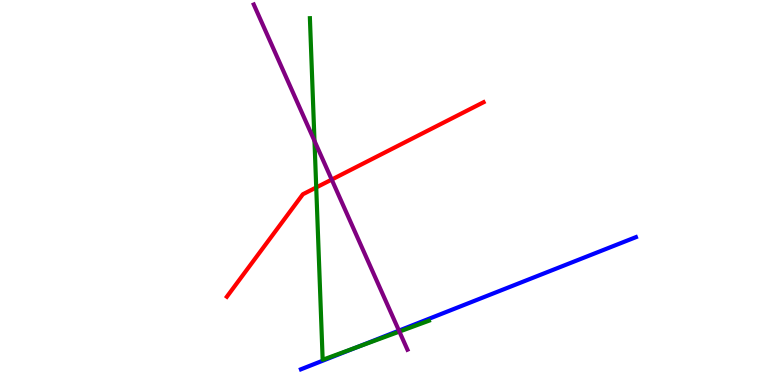[{'lines': ['blue', 'red'], 'intersections': []}, {'lines': ['green', 'red'], 'intersections': [{'x': 4.08, 'y': 5.13}]}, {'lines': ['purple', 'red'], 'intersections': [{'x': 4.28, 'y': 5.34}]}, {'lines': ['blue', 'green'], 'intersections': [{'x': 4.61, 'y': 0.984}]}, {'lines': ['blue', 'purple'], 'intersections': [{'x': 5.15, 'y': 1.41}]}, {'lines': ['green', 'purple'], 'intersections': [{'x': 4.06, 'y': 6.34}, {'x': 5.15, 'y': 1.39}]}]